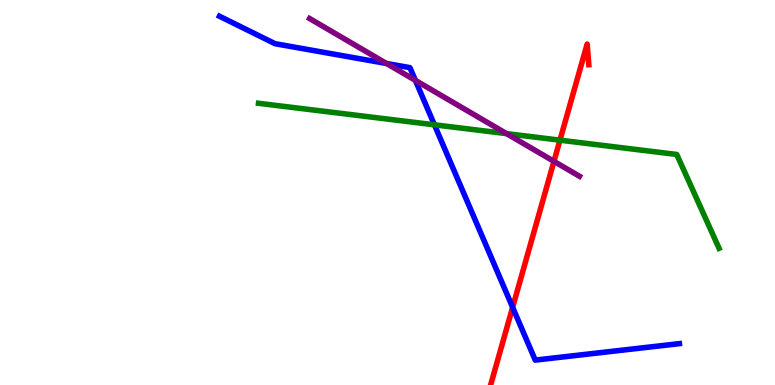[{'lines': ['blue', 'red'], 'intersections': [{'x': 6.61, 'y': 2.02}]}, {'lines': ['green', 'red'], 'intersections': [{'x': 7.23, 'y': 6.36}]}, {'lines': ['purple', 'red'], 'intersections': [{'x': 7.15, 'y': 5.81}]}, {'lines': ['blue', 'green'], 'intersections': [{'x': 5.61, 'y': 6.76}]}, {'lines': ['blue', 'purple'], 'intersections': [{'x': 4.99, 'y': 8.35}, {'x': 5.36, 'y': 7.91}]}, {'lines': ['green', 'purple'], 'intersections': [{'x': 6.54, 'y': 6.53}]}]